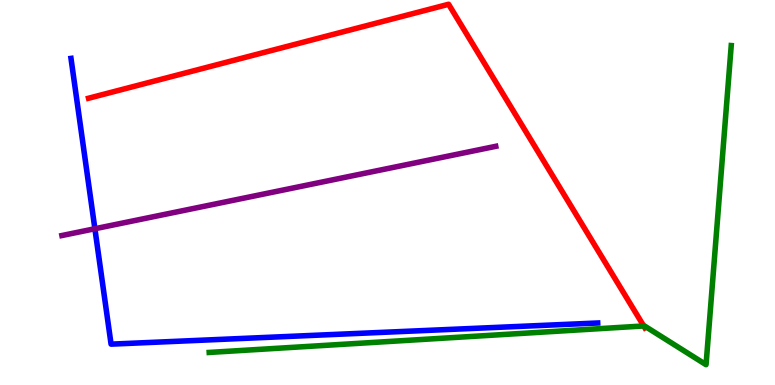[{'lines': ['blue', 'red'], 'intersections': []}, {'lines': ['green', 'red'], 'intersections': [{'x': 8.31, 'y': 1.53}]}, {'lines': ['purple', 'red'], 'intersections': []}, {'lines': ['blue', 'green'], 'intersections': []}, {'lines': ['blue', 'purple'], 'intersections': [{'x': 1.22, 'y': 4.06}]}, {'lines': ['green', 'purple'], 'intersections': []}]